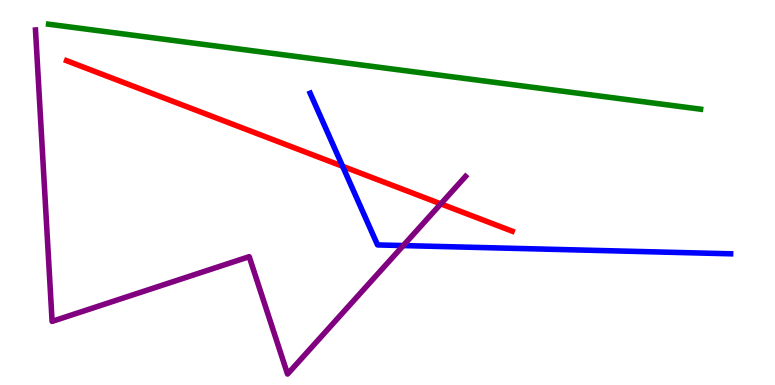[{'lines': ['blue', 'red'], 'intersections': [{'x': 4.42, 'y': 5.68}]}, {'lines': ['green', 'red'], 'intersections': []}, {'lines': ['purple', 'red'], 'intersections': [{'x': 5.69, 'y': 4.7}]}, {'lines': ['blue', 'green'], 'intersections': []}, {'lines': ['blue', 'purple'], 'intersections': [{'x': 5.2, 'y': 3.62}]}, {'lines': ['green', 'purple'], 'intersections': []}]